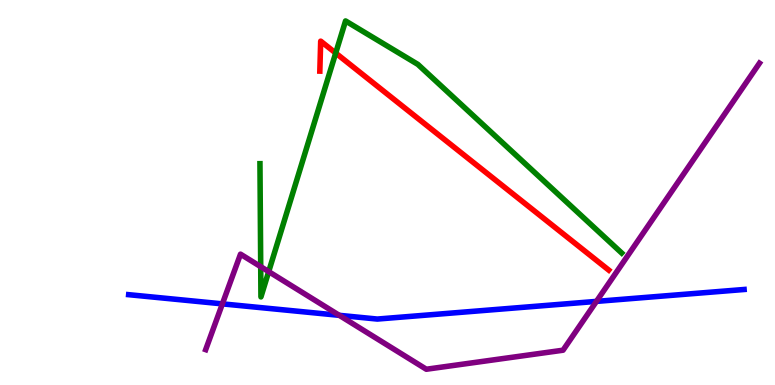[{'lines': ['blue', 'red'], 'intersections': []}, {'lines': ['green', 'red'], 'intersections': [{'x': 4.33, 'y': 8.62}]}, {'lines': ['purple', 'red'], 'intersections': []}, {'lines': ['blue', 'green'], 'intersections': []}, {'lines': ['blue', 'purple'], 'intersections': [{'x': 2.87, 'y': 2.11}, {'x': 4.38, 'y': 1.81}, {'x': 7.7, 'y': 2.17}]}, {'lines': ['green', 'purple'], 'intersections': [{'x': 3.36, 'y': 3.07}, {'x': 3.47, 'y': 2.94}]}]